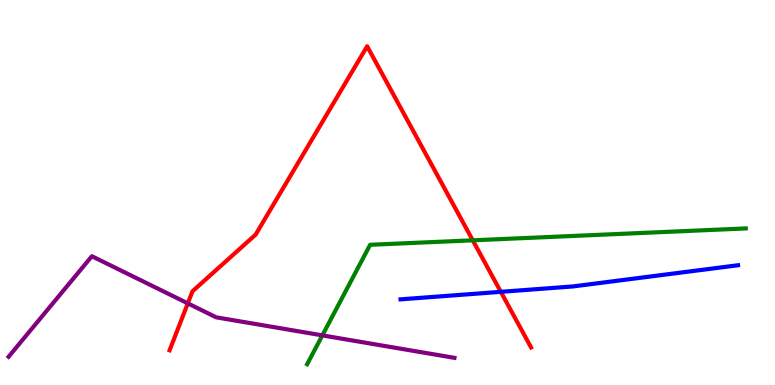[{'lines': ['blue', 'red'], 'intersections': [{'x': 6.46, 'y': 2.42}]}, {'lines': ['green', 'red'], 'intersections': [{'x': 6.1, 'y': 3.76}]}, {'lines': ['purple', 'red'], 'intersections': [{'x': 2.42, 'y': 2.12}]}, {'lines': ['blue', 'green'], 'intersections': []}, {'lines': ['blue', 'purple'], 'intersections': []}, {'lines': ['green', 'purple'], 'intersections': [{'x': 4.16, 'y': 1.29}]}]